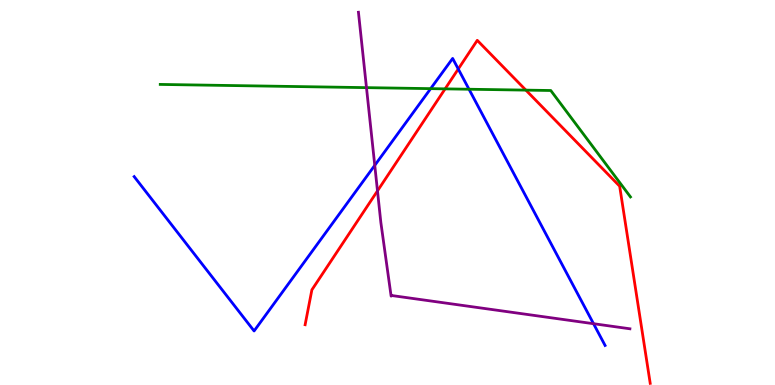[{'lines': ['blue', 'red'], 'intersections': [{'x': 5.91, 'y': 8.21}]}, {'lines': ['green', 'red'], 'intersections': [{'x': 5.74, 'y': 7.69}, {'x': 6.79, 'y': 7.66}]}, {'lines': ['purple', 'red'], 'intersections': [{'x': 4.87, 'y': 5.04}]}, {'lines': ['blue', 'green'], 'intersections': [{'x': 5.56, 'y': 7.7}, {'x': 6.05, 'y': 7.68}]}, {'lines': ['blue', 'purple'], 'intersections': [{'x': 4.84, 'y': 5.71}, {'x': 7.66, 'y': 1.59}]}, {'lines': ['green', 'purple'], 'intersections': [{'x': 4.73, 'y': 7.72}]}]